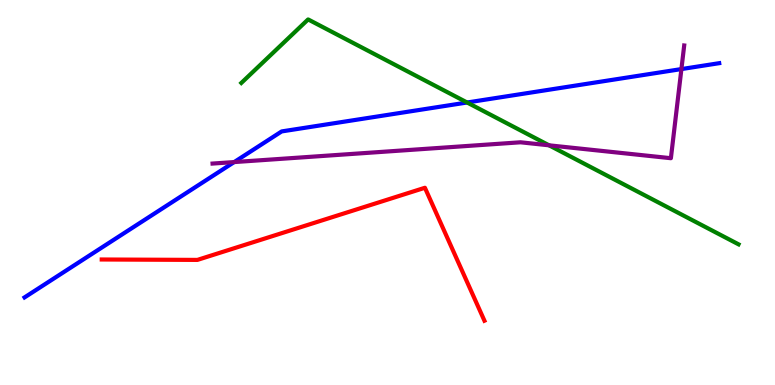[{'lines': ['blue', 'red'], 'intersections': []}, {'lines': ['green', 'red'], 'intersections': []}, {'lines': ['purple', 'red'], 'intersections': []}, {'lines': ['blue', 'green'], 'intersections': [{'x': 6.03, 'y': 7.34}]}, {'lines': ['blue', 'purple'], 'intersections': [{'x': 3.02, 'y': 5.79}, {'x': 8.79, 'y': 8.21}]}, {'lines': ['green', 'purple'], 'intersections': [{'x': 7.08, 'y': 6.23}]}]